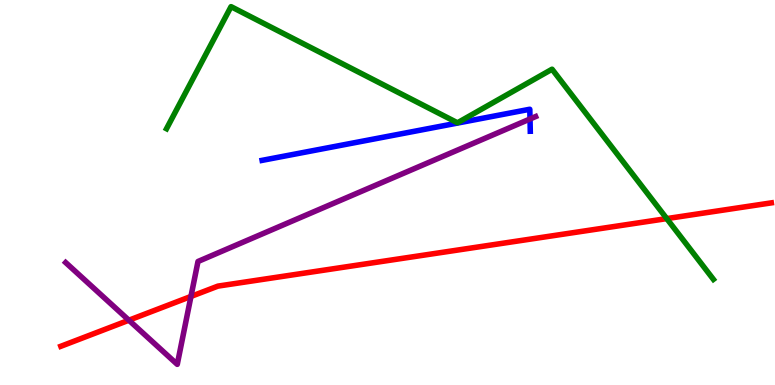[{'lines': ['blue', 'red'], 'intersections': []}, {'lines': ['green', 'red'], 'intersections': [{'x': 8.6, 'y': 4.32}]}, {'lines': ['purple', 'red'], 'intersections': [{'x': 1.66, 'y': 1.68}, {'x': 2.46, 'y': 2.3}]}, {'lines': ['blue', 'green'], 'intersections': []}, {'lines': ['blue', 'purple'], 'intersections': [{'x': 6.84, 'y': 6.91}]}, {'lines': ['green', 'purple'], 'intersections': []}]